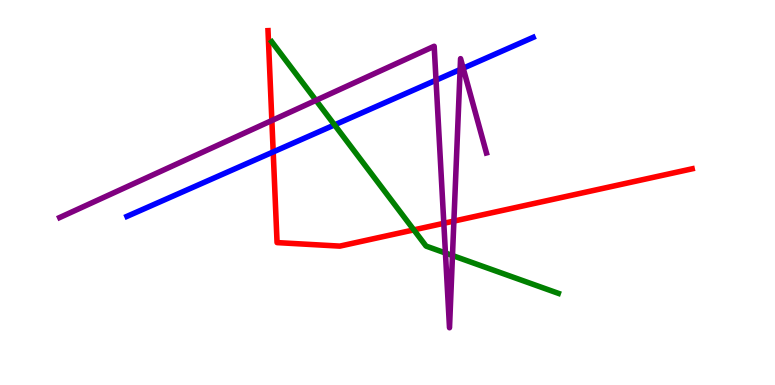[{'lines': ['blue', 'red'], 'intersections': [{'x': 3.53, 'y': 6.05}]}, {'lines': ['green', 'red'], 'intersections': [{'x': 5.34, 'y': 4.03}]}, {'lines': ['purple', 'red'], 'intersections': [{'x': 3.51, 'y': 6.87}, {'x': 5.73, 'y': 4.2}, {'x': 5.86, 'y': 4.26}]}, {'lines': ['blue', 'green'], 'intersections': [{'x': 4.32, 'y': 6.76}]}, {'lines': ['blue', 'purple'], 'intersections': [{'x': 5.63, 'y': 7.92}, {'x': 5.94, 'y': 8.19}, {'x': 5.98, 'y': 8.23}]}, {'lines': ['green', 'purple'], 'intersections': [{'x': 4.08, 'y': 7.39}, {'x': 5.75, 'y': 3.43}, {'x': 5.84, 'y': 3.36}]}]